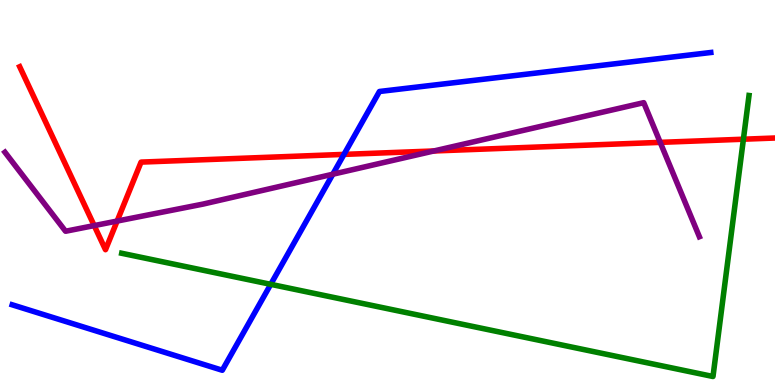[{'lines': ['blue', 'red'], 'intersections': [{'x': 4.44, 'y': 5.99}]}, {'lines': ['green', 'red'], 'intersections': [{'x': 9.59, 'y': 6.38}]}, {'lines': ['purple', 'red'], 'intersections': [{'x': 1.22, 'y': 4.14}, {'x': 1.51, 'y': 4.26}, {'x': 5.6, 'y': 6.08}, {'x': 8.52, 'y': 6.3}]}, {'lines': ['blue', 'green'], 'intersections': [{'x': 3.49, 'y': 2.61}]}, {'lines': ['blue', 'purple'], 'intersections': [{'x': 4.29, 'y': 5.47}]}, {'lines': ['green', 'purple'], 'intersections': []}]